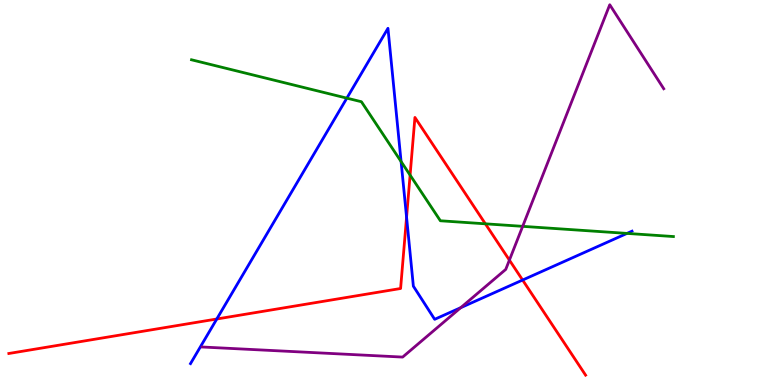[{'lines': ['blue', 'red'], 'intersections': [{'x': 2.8, 'y': 1.71}, {'x': 5.25, 'y': 4.36}, {'x': 6.74, 'y': 2.73}]}, {'lines': ['green', 'red'], 'intersections': [{'x': 5.29, 'y': 5.45}, {'x': 6.26, 'y': 4.19}]}, {'lines': ['purple', 'red'], 'intersections': [{'x': 6.57, 'y': 3.24}]}, {'lines': ['blue', 'green'], 'intersections': [{'x': 4.48, 'y': 7.45}, {'x': 5.18, 'y': 5.8}, {'x': 8.09, 'y': 3.94}]}, {'lines': ['blue', 'purple'], 'intersections': [{'x': 5.95, 'y': 2.01}]}, {'lines': ['green', 'purple'], 'intersections': [{'x': 6.74, 'y': 4.12}]}]